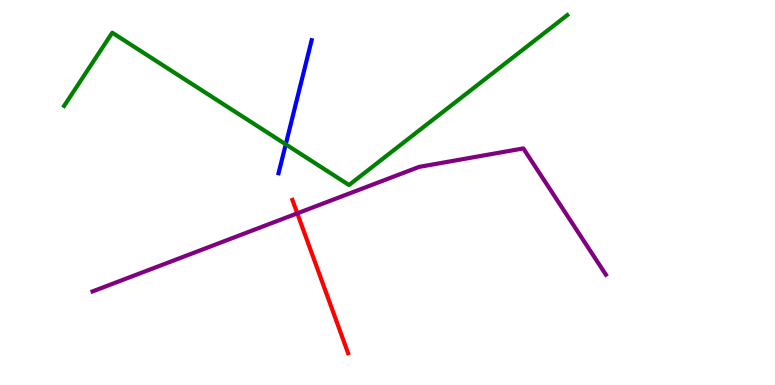[{'lines': ['blue', 'red'], 'intersections': []}, {'lines': ['green', 'red'], 'intersections': []}, {'lines': ['purple', 'red'], 'intersections': [{'x': 3.84, 'y': 4.46}]}, {'lines': ['blue', 'green'], 'intersections': [{'x': 3.69, 'y': 6.25}]}, {'lines': ['blue', 'purple'], 'intersections': []}, {'lines': ['green', 'purple'], 'intersections': []}]